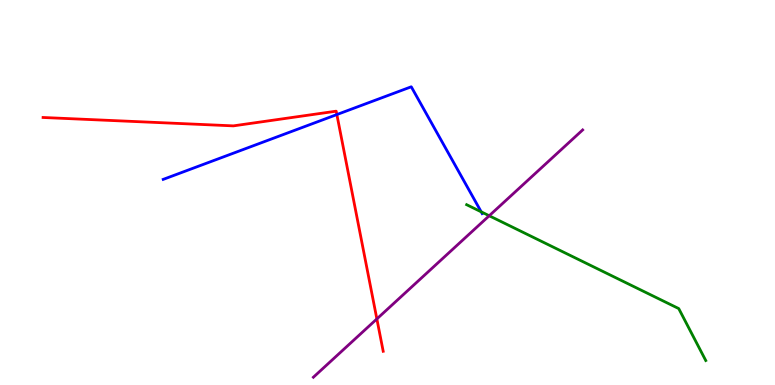[{'lines': ['blue', 'red'], 'intersections': [{'x': 4.35, 'y': 7.02}]}, {'lines': ['green', 'red'], 'intersections': []}, {'lines': ['purple', 'red'], 'intersections': [{'x': 4.86, 'y': 1.72}]}, {'lines': ['blue', 'green'], 'intersections': [{'x': 6.21, 'y': 4.5}]}, {'lines': ['blue', 'purple'], 'intersections': []}, {'lines': ['green', 'purple'], 'intersections': [{'x': 6.31, 'y': 4.4}]}]